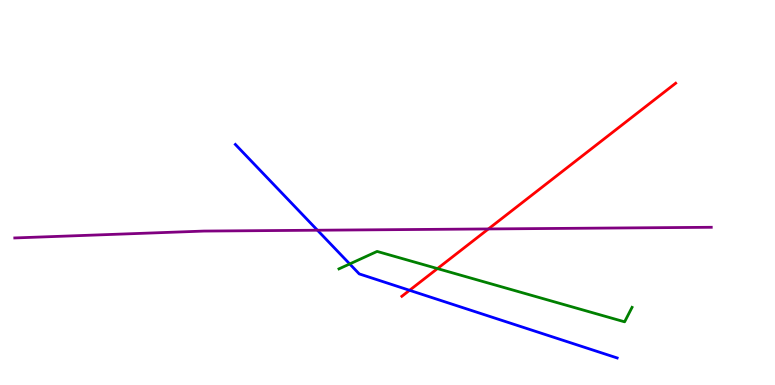[{'lines': ['blue', 'red'], 'intersections': [{'x': 5.28, 'y': 2.46}]}, {'lines': ['green', 'red'], 'intersections': [{'x': 5.64, 'y': 3.02}]}, {'lines': ['purple', 'red'], 'intersections': [{'x': 6.3, 'y': 4.05}]}, {'lines': ['blue', 'green'], 'intersections': [{'x': 4.51, 'y': 3.14}]}, {'lines': ['blue', 'purple'], 'intersections': [{'x': 4.1, 'y': 4.02}]}, {'lines': ['green', 'purple'], 'intersections': []}]